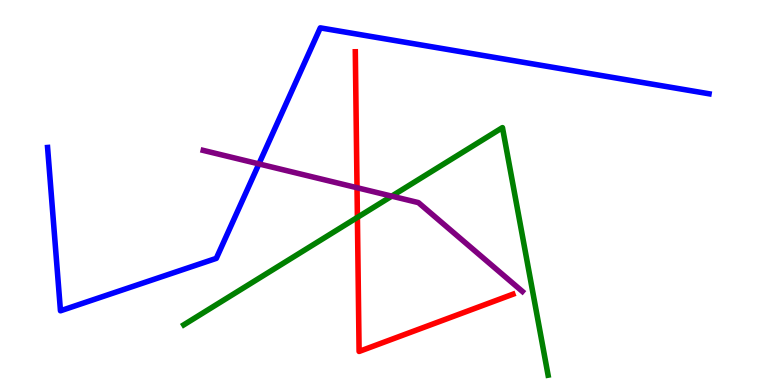[{'lines': ['blue', 'red'], 'intersections': []}, {'lines': ['green', 'red'], 'intersections': [{'x': 4.61, 'y': 4.35}]}, {'lines': ['purple', 'red'], 'intersections': [{'x': 4.61, 'y': 5.12}]}, {'lines': ['blue', 'green'], 'intersections': []}, {'lines': ['blue', 'purple'], 'intersections': [{'x': 3.34, 'y': 5.74}]}, {'lines': ['green', 'purple'], 'intersections': [{'x': 5.05, 'y': 4.91}]}]